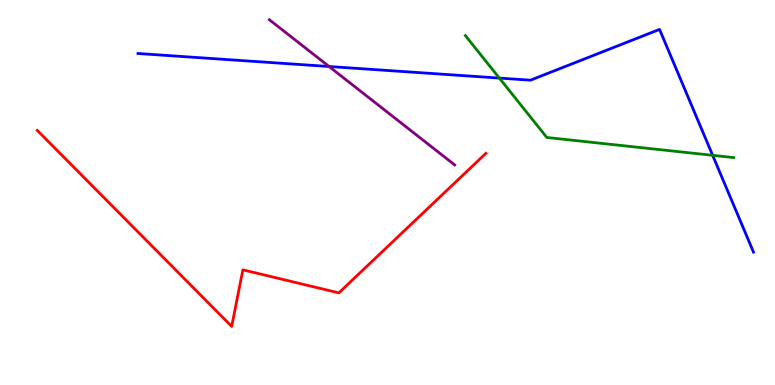[{'lines': ['blue', 'red'], 'intersections': []}, {'lines': ['green', 'red'], 'intersections': []}, {'lines': ['purple', 'red'], 'intersections': []}, {'lines': ['blue', 'green'], 'intersections': [{'x': 6.44, 'y': 7.97}, {'x': 9.2, 'y': 5.97}]}, {'lines': ['blue', 'purple'], 'intersections': [{'x': 4.25, 'y': 8.27}]}, {'lines': ['green', 'purple'], 'intersections': []}]